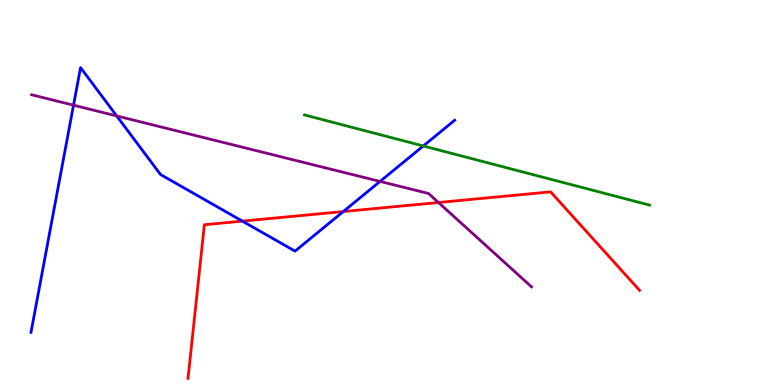[{'lines': ['blue', 'red'], 'intersections': [{'x': 3.13, 'y': 4.26}, {'x': 4.43, 'y': 4.51}]}, {'lines': ['green', 'red'], 'intersections': []}, {'lines': ['purple', 'red'], 'intersections': [{'x': 5.66, 'y': 4.74}]}, {'lines': ['blue', 'green'], 'intersections': [{'x': 5.46, 'y': 6.21}]}, {'lines': ['blue', 'purple'], 'intersections': [{'x': 0.949, 'y': 7.27}, {'x': 1.51, 'y': 6.99}, {'x': 4.9, 'y': 5.29}]}, {'lines': ['green', 'purple'], 'intersections': []}]